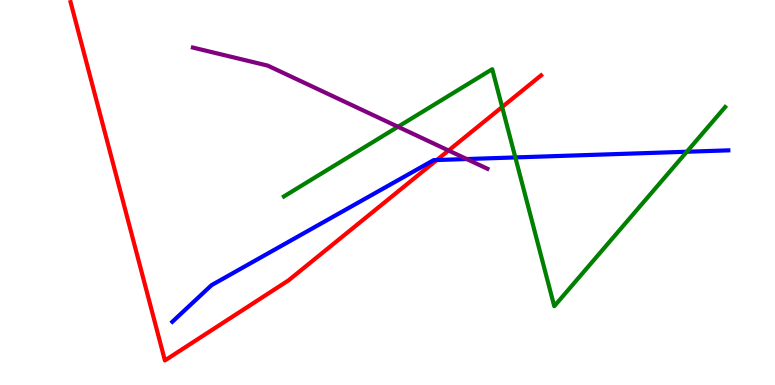[{'lines': ['blue', 'red'], 'intersections': [{'x': 5.64, 'y': 5.84}]}, {'lines': ['green', 'red'], 'intersections': [{'x': 6.48, 'y': 7.22}]}, {'lines': ['purple', 'red'], 'intersections': [{'x': 5.79, 'y': 6.09}]}, {'lines': ['blue', 'green'], 'intersections': [{'x': 6.65, 'y': 5.91}, {'x': 8.86, 'y': 6.06}]}, {'lines': ['blue', 'purple'], 'intersections': [{'x': 6.02, 'y': 5.87}]}, {'lines': ['green', 'purple'], 'intersections': [{'x': 5.14, 'y': 6.71}]}]